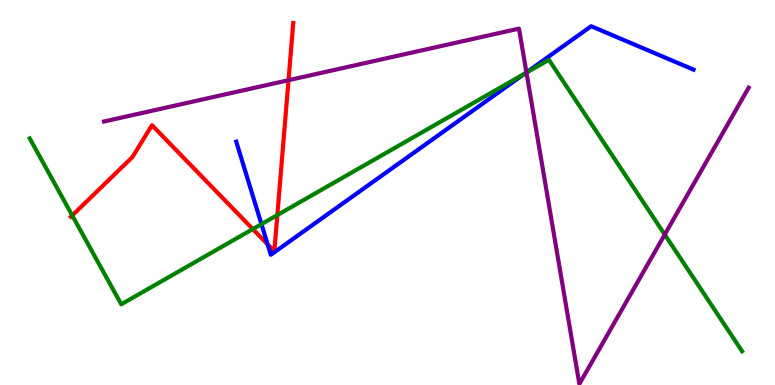[{'lines': ['blue', 'red'], 'intersections': [{'x': 3.45, 'y': 3.65}]}, {'lines': ['green', 'red'], 'intersections': [{'x': 0.932, 'y': 4.4}, {'x': 3.26, 'y': 4.05}, {'x': 3.58, 'y': 4.41}]}, {'lines': ['purple', 'red'], 'intersections': [{'x': 3.72, 'y': 7.92}]}, {'lines': ['blue', 'green'], 'intersections': [{'x': 3.37, 'y': 4.18}, {'x': 6.77, 'y': 8.09}]}, {'lines': ['blue', 'purple'], 'intersections': [{'x': 6.79, 'y': 8.12}]}, {'lines': ['green', 'purple'], 'intersections': [{'x': 6.79, 'y': 8.11}, {'x': 8.58, 'y': 3.91}]}]